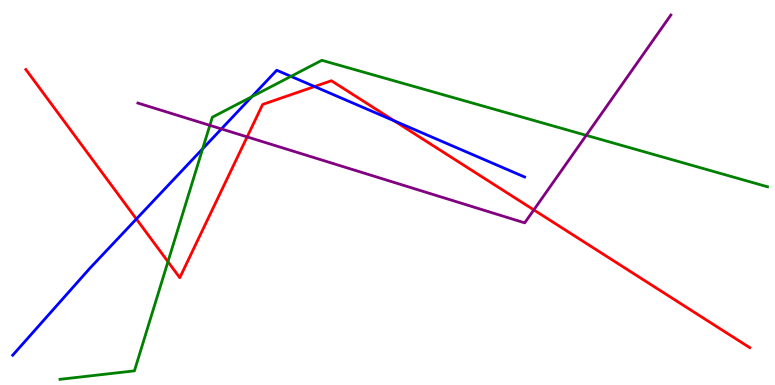[{'lines': ['blue', 'red'], 'intersections': [{'x': 1.76, 'y': 4.31}, {'x': 4.06, 'y': 7.75}, {'x': 5.09, 'y': 6.86}]}, {'lines': ['green', 'red'], 'intersections': [{'x': 2.17, 'y': 3.2}]}, {'lines': ['purple', 'red'], 'intersections': [{'x': 3.19, 'y': 6.44}, {'x': 6.89, 'y': 4.55}]}, {'lines': ['blue', 'green'], 'intersections': [{'x': 2.61, 'y': 6.14}, {'x': 3.25, 'y': 7.49}, {'x': 3.75, 'y': 8.02}]}, {'lines': ['blue', 'purple'], 'intersections': [{'x': 2.86, 'y': 6.65}]}, {'lines': ['green', 'purple'], 'intersections': [{'x': 2.71, 'y': 6.74}, {'x': 7.56, 'y': 6.48}]}]